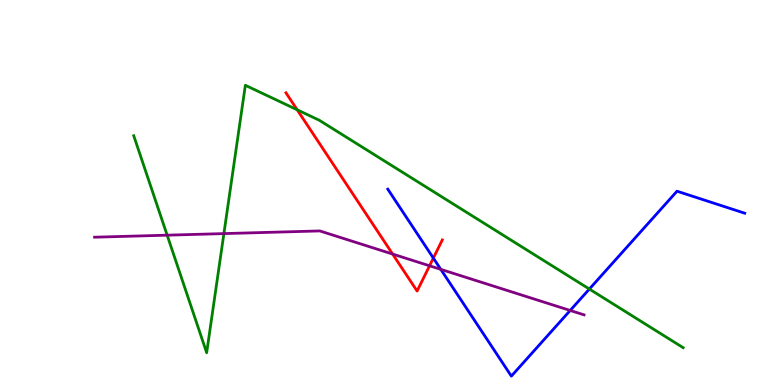[{'lines': ['blue', 'red'], 'intersections': [{'x': 5.59, 'y': 3.3}]}, {'lines': ['green', 'red'], 'intersections': [{'x': 3.83, 'y': 7.15}]}, {'lines': ['purple', 'red'], 'intersections': [{'x': 5.07, 'y': 3.4}, {'x': 5.54, 'y': 3.1}]}, {'lines': ['blue', 'green'], 'intersections': [{'x': 7.6, 'y': 2.49}]}, {'lines': ['blue', 'purple'], 'intersections': [{'x': 5.69, 'y': 3.0}, {'x': 7.36, 'y': 1.94}]}, {'lines': ['green', 'purple'], 'intersections': [{'x': 2.16, 'y': 3.89}, {'x': 2.89, 'y': 3.93}]}]